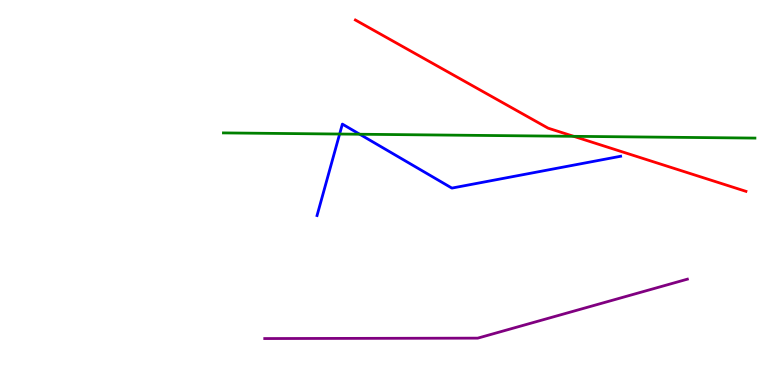[{'lines': ['blue', 'red'], 'intersections': []}, {'lines': ['green', 'red'], 'intersections': [{'x': 7.4, 'y': 6.46}]}, {'lines': ['purple', 'red'], 'intersections': []}, {'lines': ['blue', 'green'], 'intersections': [{'x': 4.38, 'y': 6.52}, {'x': 4.64, 'y': 6.51}]}, {'lines': ['blue', 'purple'], 'intersections': []}, {'lines': ['green', 'purple'], 'intersections': []}]